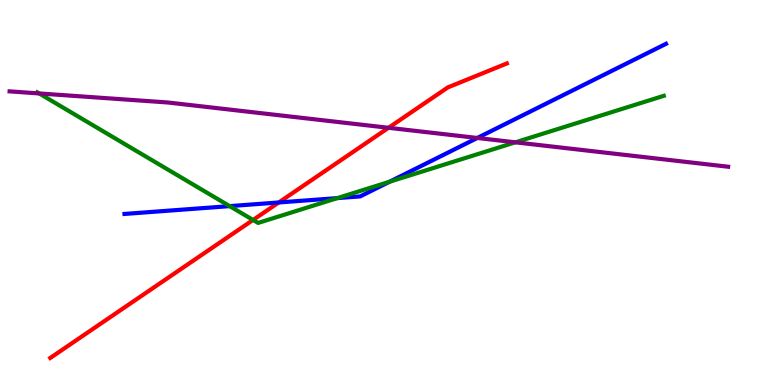[{'lines': ['blue', 'red'], 'intersections': [{'x': 3.6, 'y': 4.74}]}, {'lines': ['green', 'red'], 'intersections': [{'x': 3.27, 'y': 4.29}]}, {'lines': ['purple', 'red'], 'intersections': [{'x': 5.01, 'y': 6.68}]}, {'lines': ['blue', 'green'], 'intersections': [{'x': 2.96, 'y': 4.65}, {'x': 4.35, 'y': 4.85}, {'x': 5.03, 'y': 5.28}]}, {'lines': ['blue', 'purple'], 'intersections': [{'x': 6.16, 'y': 6.42}]}, {'lines': ['green', 'purple'], 'intersections': [{'x': 0.505, 'y': 7.57}, {'x': 6.65, 'y': 6.3}]}]